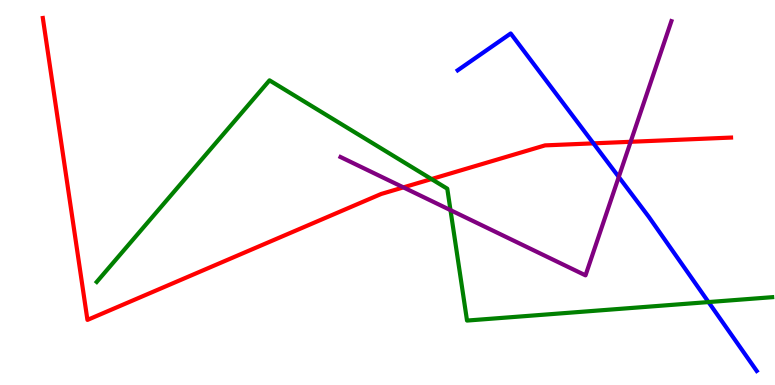[{'lines': ['blue', 'red'], 'intersections': [{'x': 7.66, 'y': 6.28}]}, {'lines': ['green', 'red'], 'intersections': [{'x': 5.57, 'y': 5.35}]}, {'lines': ['purple', 'red'], 'intersections': [{'x': 5.21, 'y': 5.13}, {'x': 8.14, 'y': 6.32}]}, {'lines': ['blue', 'green'], 'intersections': [{'x': 9.14, 'y': 2.15}]}, {'lines': ['blue', 'purple'], 'intersections': [{'x': 7.98, 'y': 5.4}]}, {'lines': ['green', 'purple'], 'intersections': [{'x': 5.81, 'y': 4.54}]}]